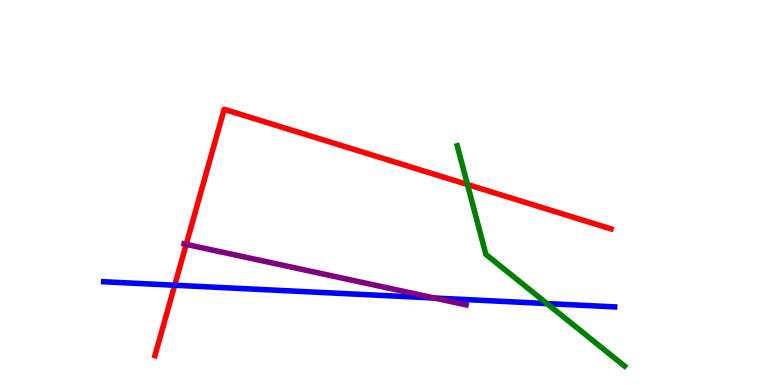[{'lines': ['blue', 'red'], 'intersections': [{'x': 2.25, 'y': 2.59}]}, {'lines': ['green', 'red'], 'intersections': [{'x': 6.03, 'y': 5.21}]}, {'lines': ['purple', 'red'], 'intersections': [{'x': 2.4, 'y': 3.65}]}, {'lines': ['blue', 'green'], 'intersections': [{'x': 7.06, 'y': 2.12}]}, {'lines': ['blue', 'purple'], 'intersections': [{'x': 5.61, 'y': 2.26}]}, {'lines': ['green', 'purple'], 'intersections': []}]